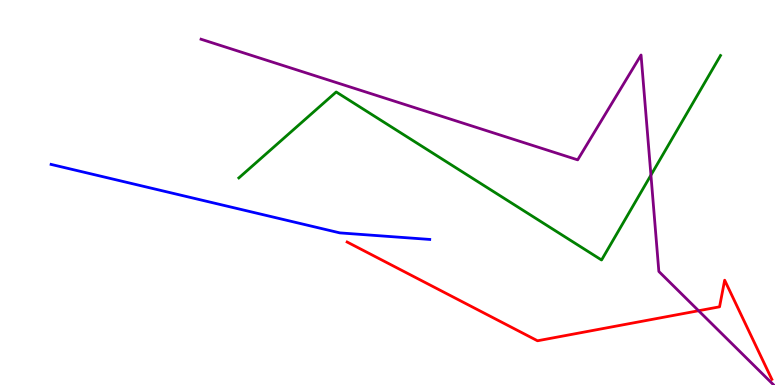[{'lines': ['blue', 'red'], 'intersections': []}, {'lines': ['green', 'red'], 'intersections': []}, {'lines': ['purple', 'red'], 'intersections': [{'x': 9.01, 'y': 1.93}]}, {'lines': ['blue', 'green'], 'intersections': []}, {'lines': ['blue', 'purple'], 'intersections': []}, {'lines': ['green', 'purple'], 'intersections': [{'x': 8.4, 'y': 5.45}]}]